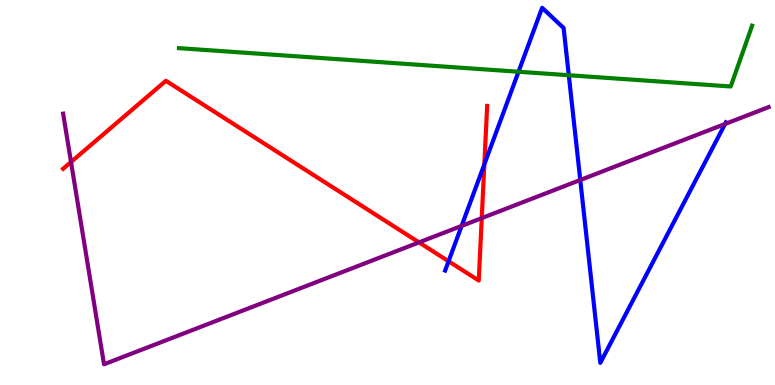[{'lines': ['blue', 'red'], 'intersections': [{'x': 5.79, 'y': 3.21}, {'x': 6.25, 'y': 5.73}]}, {'lines': ['green', 'red'], 'intersections': []}, {'lines': ['purple', 'red'], 'intersections': [{'x': 0.916, 'y': 5.79}, {'x': 5.41, 'y': 3.7}, {'x': 6.22, 'y': 4.33}]}, {'lines': ['blue', 'green'], 'intersections': [{'x': 6.69, 'y': 8.14}, {'x': 7.34, 'y': 8.05}]}, {'lines': ['blue', 'purple'], 'intersections': [{'x': 5.96, 'y': 4.13}, {'x': 7.49, 'y': 5.32}, {'x': 9.36, 'y': 6.78}]}, {'lines': ['green', 'purple'], 'intersections': []}]